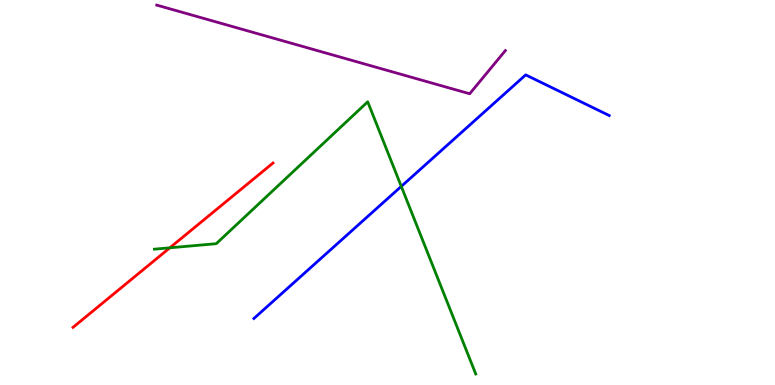[{'lines': ['blue', 'red'], 'intersections': []}, {'lines': ['green', 'red'], 'intersections': [{'x': 2.19, 'y': 3.56}]}, {'lines': ['purple', 'red'], 'intersections': []}, {'lines': ['blue', 'green'], 'intersections': [{'x': 5.18, 'y': 5.16}]}, {'lines': ['blue', 'purple'], 'intersections': []}, {'lines': ['green', 'purple'], 'intersections': []}]